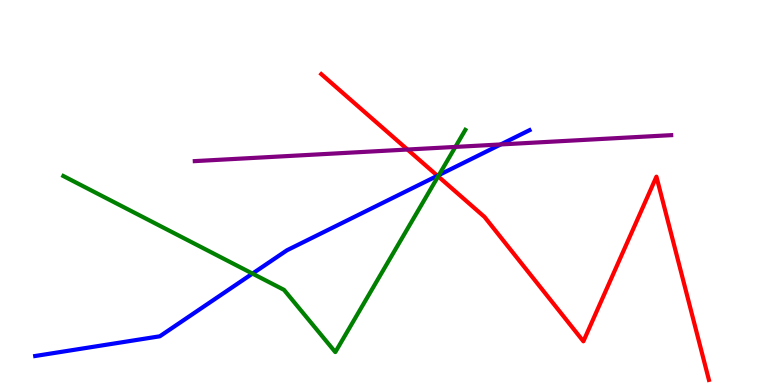[{'lines': ['blue', 'red'], 'intersections': [{'x': 5.64, 'y': 5.43}]}, {'lines': ['green', 'red'], 'intersections': [{'x': 5.65, 'y': 5.42}]}, {'lines': ['purple', 'red'], 'intersections': [{'x': 5.26, 'y': 6.12}]}, {'lines': ['blue', 'green'], 'intersections': [{'x': 3.26, 'y': 2.89}, {'x': 5.66, 'y': 5.45}]}, {'lines': ['blue', 'purple'], 'intersections': [{'x': 6.46, 'y': 6.25}]}, {'lines': ['green', 'purple'], 'intersections': [{'x': 5.88, 'y': 6.18}]}]